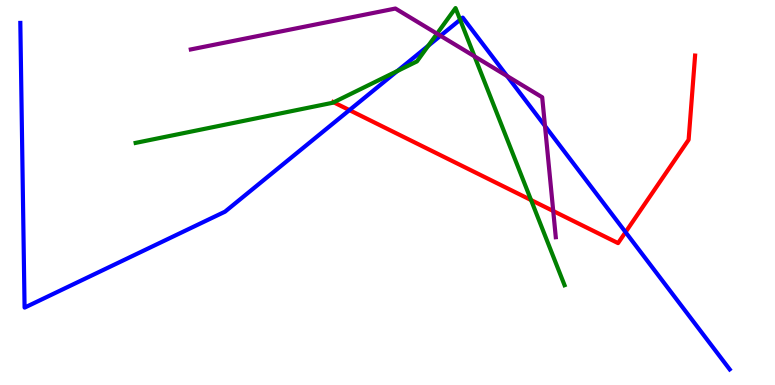[{'lines': ['blue', 'red'], 'intersections': [{'x': 4.51, 'y': 7.14}, {'x': 8.07, 'y': 3.97}]}, {'lines': ['green', 'red'], 'intersections': [{'x': 4.31, 'y': 7.34}, {'x': 6.85, 'y': 4.8}]}, {'lines': ['purple', 'red'], 'intersections': [{'x': 7.14, 'y': 4.52}]}, {'lines': ['blue', 'green'], 'intersections': [{'x': 5.13, 'y': 8.15}, {'x': 5.53, 'y': 8.81}, {'x': 5.94, 'y': 9.49}]}, {'lines': ['blue', 'purple'], 'intersections': [{'x': 5.68, 'y': 9.07}, {'x': 6.54, 'y': 8.02}, {'x': 7.03, 'y': 6.73}]}, {'lines': ['green', 'purple'], 'intersections': [{'x': 5.64, 'y': 9.13}, {'x': 6.12, 'y': 8.54}]}]